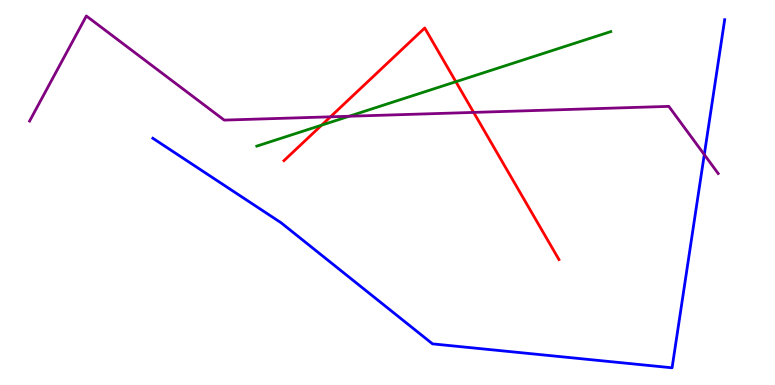[{'lines': ['blue', 'red'], 'intersections': []}, {'lines': ['green', 'red'], 'intersections': [{'x': 4.15, 'y': 6.75}, {'x': 5.88, 'y': 7.88}]}, {'lines': ['purple', 'red'], 'intersections': [{'x': 4.26, 'y': 6.97}, {'x': 6.11, 'y': 7.08}]}, {'lines': ['blue', 'green'], 'intersections': []}, {'lines': ['blue', 'purple'], 'intersections': [{'x': 9.09, 'y': 5.98}]}, {'lines': ['green', 'purple'], 'intersections': [{'x': 4.51, 'y': 6.98}]}]